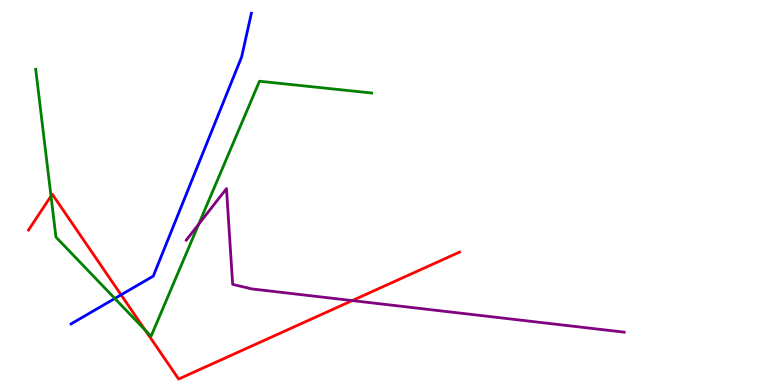[{'lines': ['blue', 'red'], 'intersections': [{'x': 1.56, 'y': 2.34}]}, {'lines': ['green', 'red'], 'intersections': [{'x': 0.658, 'y': 4.91}, {'x': 1.87, 'y': 1.42}]}, {'lines': ['purple', 'red'], 'intersections': [{'x': 4.55, 'y': 2.19}]}, {'lines': ['blue', 'green'], 'intersections': [{'x': 1.48, 'y': 2.25}]}, {'lines': ['blue', 'purple'], 'intersections': []}, {'lines': ['green', 'purple'], 'intersections': [{'x': 2.56, 'y': 4.18}]}]